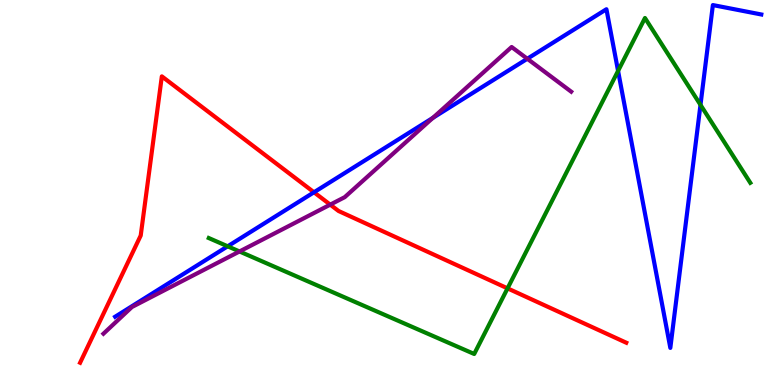[{'lines': ['blue', 'red'], 'intersections': [{'x': 4.05, 'y': 5.01}]}, {'lines': ['green', 'red'], 'intersections': [{'x': 6.55, 'y': 2.51}]}, {'lines': ['purple', 'red'], 'intersections': [{'x': 4.26, 'y': 4.68}]}, {'lines': ['blue', 'green'], 'intersections': [{'x': 2.94, 'y': 3.6}, {'x': 7.98, 'y': 8.16}, {'x': 9.04, 'y': 7.28}]}, {'lines': ['blue', 'purple'], 'intersections': [{'x': 5.59, 'y': 6.94}, {'x': 6.8, 'y': 8.47}]}, {'lines': ['green', 'purple'], 'intersections': [{'x': 3.09, 'y': 3.47}]}]